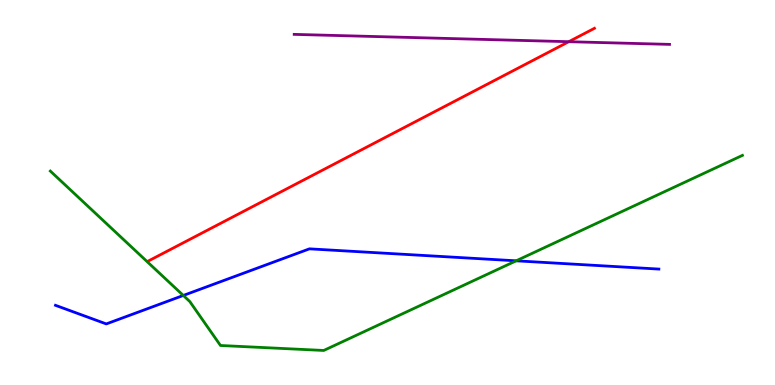[{'lines': ['blue', 'red'], 'intersections': []}, {'lines': ['green', 'red'], 'intersections': []}, {'lines': ['purple', 'red'], 'intersections': [{'x': 7.34, 'y': 8.92}]}, {'lines': ['blue', 'green'], 'intersections': [{'x': 2.37, 'y': 2.33}, {'x': 6.66, 'y': 3.23}]}, {'lines': ['blue', 'purple'], 'intersections': []}, {'lines': ['green', 'purple'], 'intersections': []}]